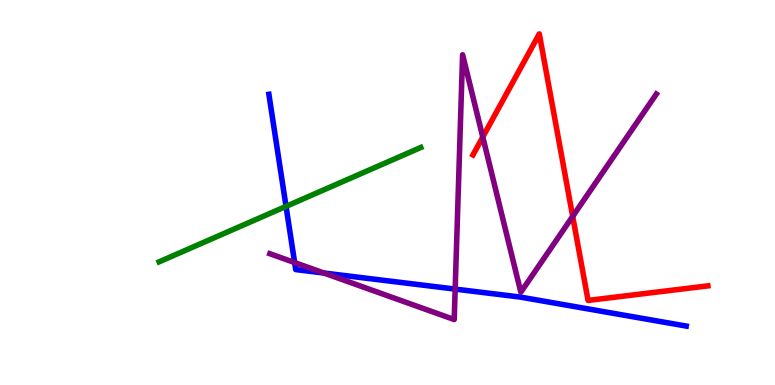[{'lines': ['blue', 'red'], 'intersections': []}, {'lines': ['green', 'red'], 'intersections': []}, {'lines': ['purple', 'red'], 'intersections': [{'x': 6.23, 'y': 6.44}, {'x': 7.39, 'y': 4.38}]}, {'lines': ['blue', 'green'], 'intersections': [{'x': 3.69, 'y': 4.64}]}, {'lines': ['blue', 'purple'], 'intersections': [{'x': 3.8, 'y': 3.18}, {'x': 4.18, 'y': 2.91}, {'x': 5.87, 'y': 2.49}]}, {'lines': ['green', 'purple'], 'intersections': []}]